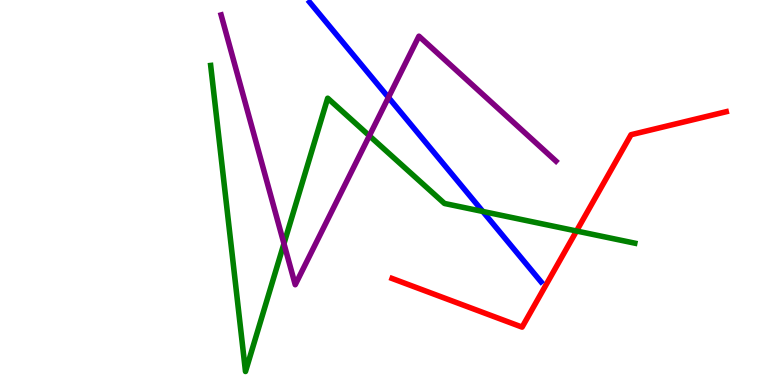[{'lines': ['blue', 'red'], 'intersections': []}, {'lines': ['green', 'red'], 'intersections': [{'x': 7.44, 'y': 4.0}]}, {'lines': ['purple', 'red'], 'intersections': []}, {'lines': ['blue', 'green'], 'intersections': [{'x': 6.23, 'y': 4.51}]}, {'lines': ['blue', 'purple'], 'intersections': [{'x': 5.01, 'y': 7.47}]}, {'lines': ['green', 'purple'], 'intersections': [{'x': 3.66, 'y': 3.67}, {'x': 4.77, 'y': 6.47}]}]